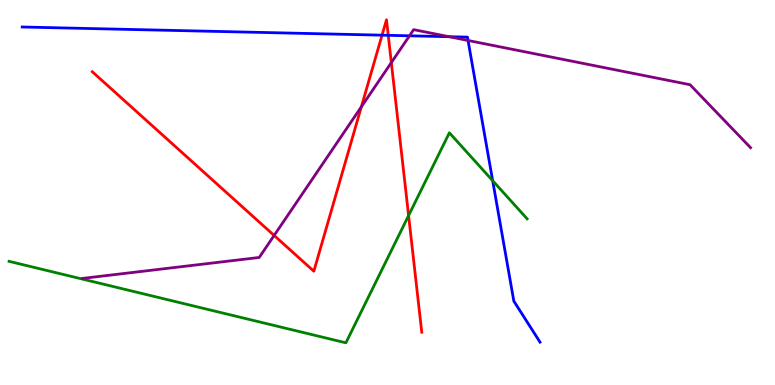[{'lines': ['blue', 'red'], 'intersections': [{'x': 4.93, 'y': 9.09}, {'x': 5.01, 'y': 9.08}]}, {'lines': ['green', 'red'], 'intersections': [{'x': 5.27, 'y': 4.4}]}, {'lines': ['purple', 'red'], 'intersections': [{'x': 3.54, 'y': 3.88}, {'x': 4.66, 'y': 7.23}, {'x': 5.05, 'y': 8.37}]}, {'lines': ['blue', 'green'], 'intersections': [{'x': 6.36, 'y': 5.31}]}, {'lines': ['blue', 'purple'], 'intersections': [{'x': 5.28, 'y': 9.07}, {'x': 5.79, 'y': 9.05}, {'x': 6.04, 'y': 8.95}]}, {'lines': ['green', 'purple'], 'intersections': []}]